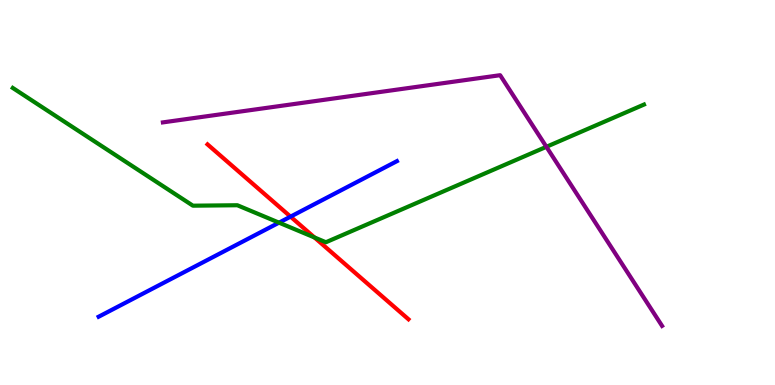[{'lines': ['blue', 'red'], 'intersections': [{'x': 3.75, 'y': 4.37}]}, {'lines': ['green', 'red'], 'intersections': [{'x': 4.06, 'y': 3.83}]}, {'lines': ['purple', 'red'], 'intersections': []}, {'lines': ['blue', 'green'], 'intersections': [{'x': 3.6, 'y': 4.22}]}, {'lines': ['blue', 'purple'], 'intersections': []}, {'lines': ['green', 'purple'], 'intersections': [{'x': 7.05, 'y': 6.19}]}]